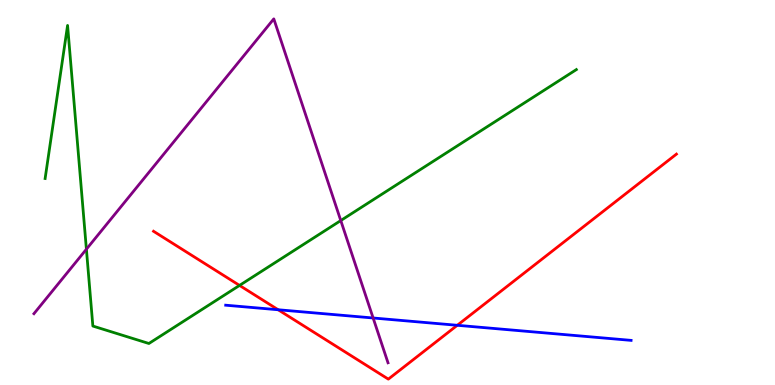[{'lines': ['blue', 'red'], 'intersections': [{'x': 3.59, 'y': 1.95}, {'x': 5.9, 'y': 1.55}]}, {'lines': ['green', 'red'], 'intersections': [{'x': 3.09, 'y': 2.59}]}, {'lines': ['purple', 'red'], 'intersections': []}, {'lines': ['blue', 'green'], 'intersections': []}, {'lines': ['blue', 'purple'], 'intersections': [{'x': 4.81, 'y': 1.74}]}, {'lines': ['green', 'purple'], 'intersections': [{'x': 1.11, 'y': 3.53}, {'x': 4.4, 'y': 4.27}]}]